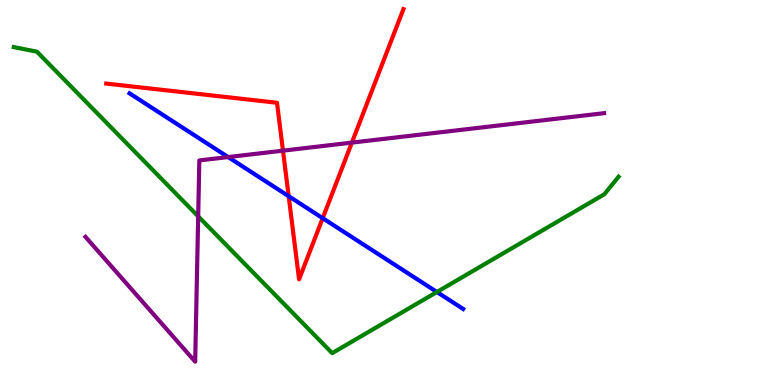[{'lines': ['blue', 'red'], 'intersections': [{'x': 3.72, 'y': 4.9}, {'x': 4.16, 'y': 4.33}]}, {'lines': ['green', 'red'], 'intersections': []}, {'lines': ['purple', 'red'], 'intersections': [{'x': 3.65, 'y': 6.09}, {'x': 4.54, 'y': 6.3}]}, {'lines': ['blue', 'green'], 'intersections': [{'x': 5.64, 'y': 2.42}]}, {'lines': ['blue', 'purple'], 'intersections': [{'x': 2.94, 'y': 5.92}]}, {'lines': ['green', 'purple'], 'intersections': [{'x': 2.56, 'y': 4.38}]}]